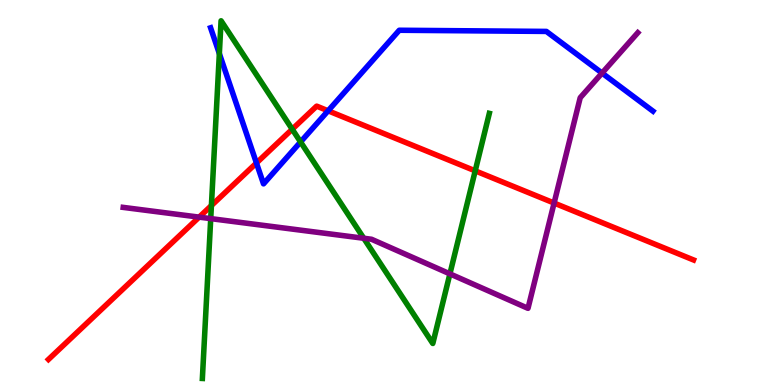[{'lines': ['blue', 'red'], 'intersections': [{'x': 3.31, 'y': 5.77}, {'x': 4.23, 'y': 7.12}]}, {'lines': ['green', 'red'], 'intersections': [{'x': 2.73, 'y': 4.66}, {'x': 3.77, 'y': 6.64}, {'x': 6.13, 'y': 5.56}]}, {'lines': ['purple', 'red'], 'intersections': [{'x': 2.57, 'y': 4.36}, {'x': 7.15, 'y': 4.73}]}, {'lines': ['blue', 'green'], 'intersections': [{'x': 2.83, 'y': 8.61}, {'x': 3.88, 'y': 6.31}]}, {'lines': ['blue', 'purple'], 'intersections': [{'x': 7.77, 'y': 8.1}]}, {'lines': ['green', 'purple'], 'intersections': [{'x': 2.72, 'y': 4.32}, {'x': 4.69, 'y': 3.81}, {'x': 5.81, 'y': 2.89}]}]